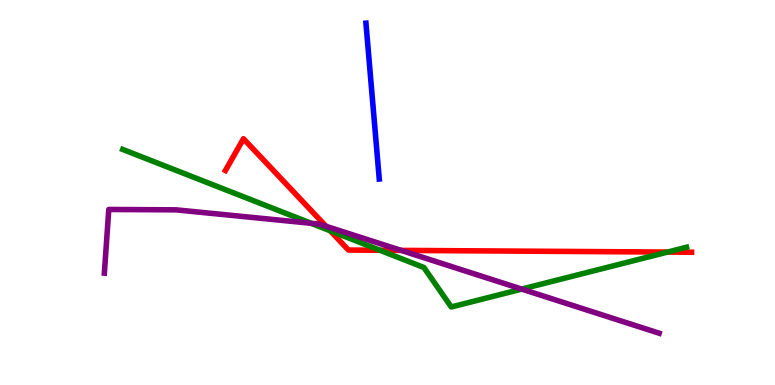[{'lines': ['blue', 'red'], 'intersections': []}, {'lines': ['green', 'red'], 'intersections': [{'x': 4.26, 'y': 4.01}, {'x': 4.9, 'y': 3.5}, {'x': 8.61, 'y': 3.45}]}, {'lines': ['purple', 'red'], 'intersections': [{'x': 4.21, 'y': 4.12}, {'x': 5.18, 'y': 3.5}]}, {'lines': ['blue', 'green'], 'intersections': []}, {'lines': ['blue', 'purple'], 'intersections': []}, {'lines': ['green', 'purple'], 'intersections': [{'x': 4.01, 'y': 4.2}, {'x': 6.73, 'y': 2.49}]}]